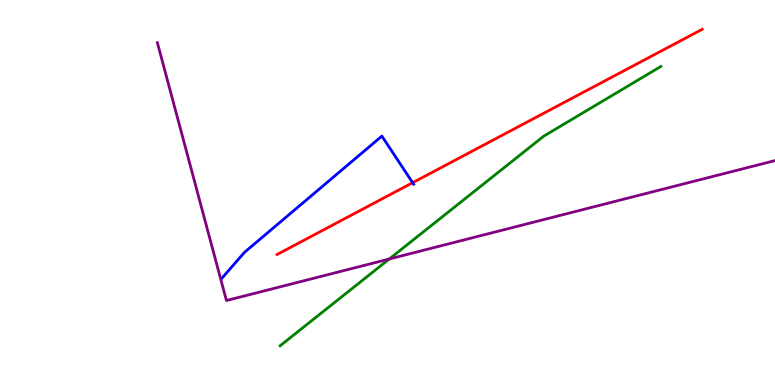[{'lines': ['blue', 'red'], 'intersections': [{'x': 5.32, 'y': 5.25}]}, {'lines': ['green', 'red'], 'intersections': []}, {'lines': ['purple', 'red'], 'intersections': []}, {'lines': ['blue', 'green'], 'intersections': []}, {'lines': ['blue', 'purple'], 'intersections': []}, {'lines': ['green', 'purple'], 'intersections': [{'x': 5.02, 'y': 3.27}]}]